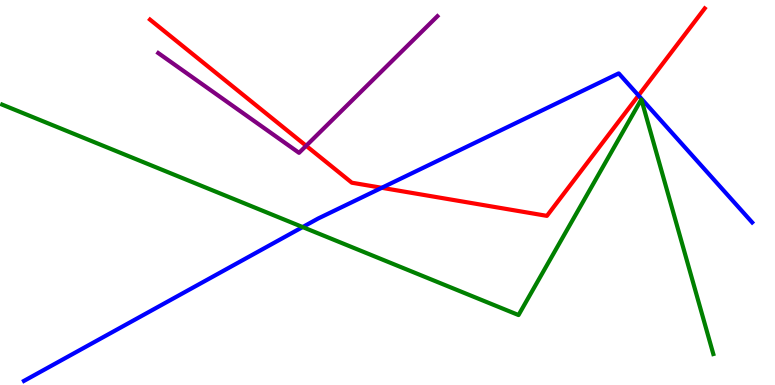[{'lines': ['blue', 'red'], 'intersections': [{'x': 4.93, 'y': 5.12}, {'x': 8.24, 'y': 7.52}]}, {'lines': ['green', 'red'], 'intersections': []}, {'lines': ['purple', 'red'], 'intersections': [{'x': 3.95, 'y': 6.21}]}, {'lines': ['blue', 'green'], 'intersections': [{'x': 3.91, 'y': 4.1}]}, {'lines': ['blue', 'purple'], 'intersections': []}, {'lines': ['green', 'purple'], 'intersections': []}]